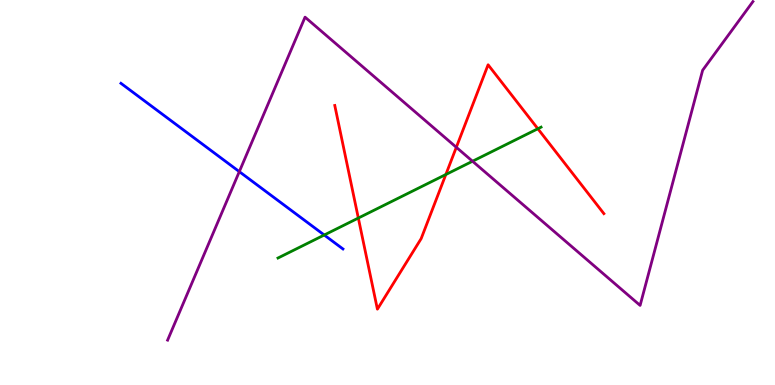[{'lines': ['blue', 'red'], 'intersections': []}, {'lines': ['green', 'red'], 'intersections': [{'x': 4.62, 'y': 4.34}, {'x': 5.75, 'y': 5.47}, {'x': 6.94, 'y': 6.66}]}, {'lines': ['purple', 'red'], 'intersections': [{'x': 5.89, 'y': 6.17}]}, {'lines': ['blue', 'green'], 'intersections': [{'x': 4.18, 'y': 3.9}]}, {'lines': ['blue', 'purple'], 'intersections': [{'x': 3.09, 'y': 5.54}]}, {'lines': ['green', 'purple'], 'intersections': [{'x': 6.1, 'y': 5.81}]}]